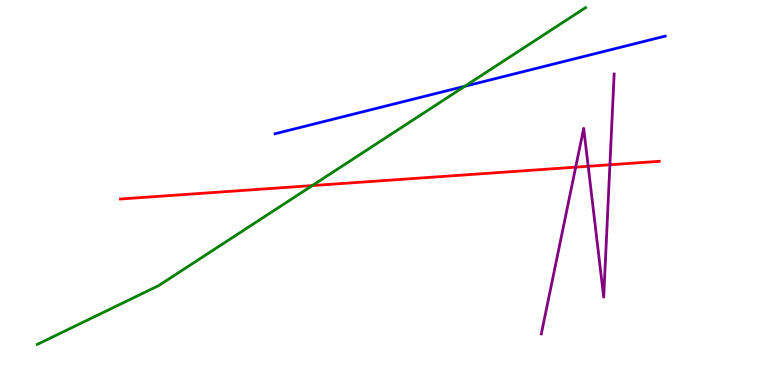[{'lines': ['blue', 'red'], 'intersections': []}, {'lines': ['green', 'red'], 'intersections': [{'x': 4.03, 'y': 5.18}]}, {'lines': ['purple', 'red'], 'intersections': [{'x': 7.43, 'y': 5.66}, {'x': 7.59, 'y': 5.68}, {'x': 7.87, 'y': 5.72}]}, {'lines': ['blue', 'green'], 'intersections': [{'x': 6.0, 'y': 7.76}]}, {'lines': ['blue', 'purple'], 'intersections': []}, {'lines': ['green', 'purple'], 'intersections': []}]